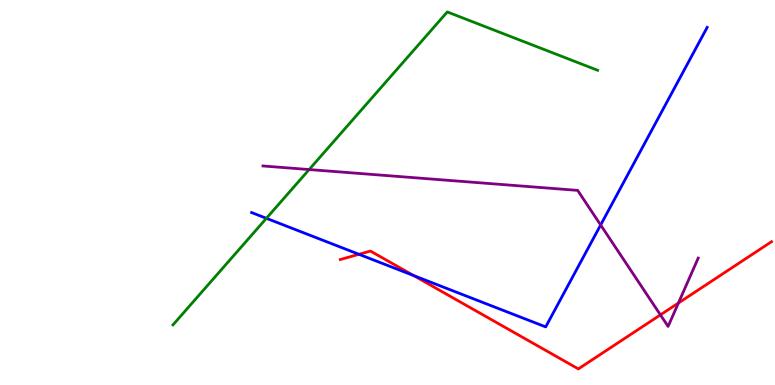[{'lines': ['blue', 'red'], 'intersections': [{'x': 4.63, 'y': 3.4}, {'x': 5.34, 'y': 2.84}]}, {'lines': ['green', 'red'], 'intersections': []}, {'lines': ['purple', 'red'], 'intersections': [{'x': 8.52, 'y': 1.82}, {'x': 8.75, 'y': 2.13}]}, {'lines': ['blue', 'green'], 'intersections': [{'x': 3.44, 'y': 4.33}]}, {'lines': ['blue', 'purple'], 'intersections': [{'x': 7.75, 'y': 4.16}]}, {'lines': ['green', 'purple'], 'intersections': [{'x': 3.99, 'y': 5.6}]}]